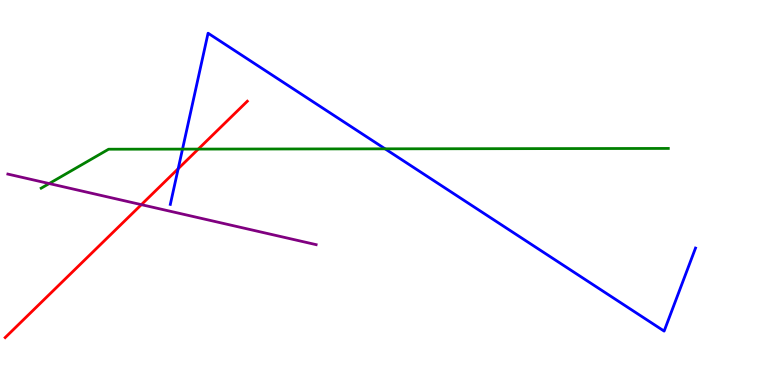[{'lines': ['blue', 'red'], 'intersections': [{'x': 2.3, 'y': 5.62}]}, {'lines': ['green', 'red'], 'intersections': [{'x': 2.56, 'y': 6.13}]}, {'lines': ['purple', 'red'], 'intersections': [{'x': 1.82, 'y': 4.68}]}, {'lines': ['blue', 'green'], 'intersections': [{'x': 2.35, 'y': 6.13}, {'x': 4.97, 'y': 6.13}]}, {'lines': ['blue', 'purple'], 'intersections': []}, {'lines': ['green', 'purple'], 'intersections': [{'x': 0.635, 'y': 5.23}]}]